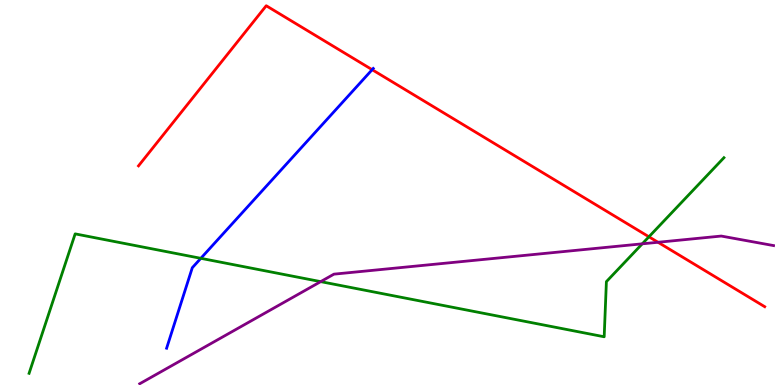[{'lines': ['blue', 'red'], 'intersections': [{'x': 4.8, 'y': 8.19}]}, {'lines': ['green', 'red'], 'intersections': [{'x': 8.37, 'y': 3.85}]}, {'lines': ['purple', 'red'], 'intersections': [{'x': 8.49, 'y': 3.71}]}, {'lines': ['blue', 'green'], 'intersections': [{'x': 2.59, 'y': 3.29}]}, {'lines': ['blue', 'purple'], 'intersections': []}, {'lines': ['green', 'purple'], 'intersections': [{'x': 4.14, 'y': 2.68}, {'x': 8.29, 'y': 3.67}]}]